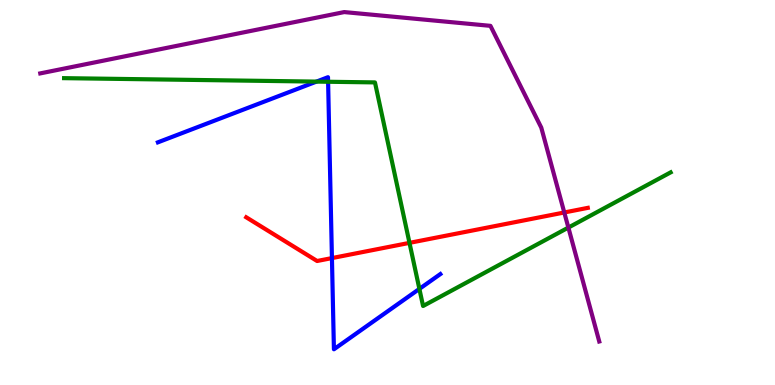[{'lines': ['blue', 'red'], 'intersections': [{'x': 4.28, 'y': 3.3}]}, {'lines': ['green', 'red'], 'intersections': [{'x': 5.28, 'y': 3.69}]}, {'lines': ['purple', 'red'], 'intersections': [{'x': 7.28, 'y': 4.48}]}, {'lines': ['blue', 'green'], 'intersections': [{'x': 4.08, 'y': 7.88}, {'x': 4.23, 'y': 7.88}, {'x': 5.41, 'y': 2.5}]}, {'lines': ['blue', 'purple'], 'intersections': []}, {'lines': ['green', 'purple'], 'intersections': [{'x': 7.33, 'y': 4.09}]}]